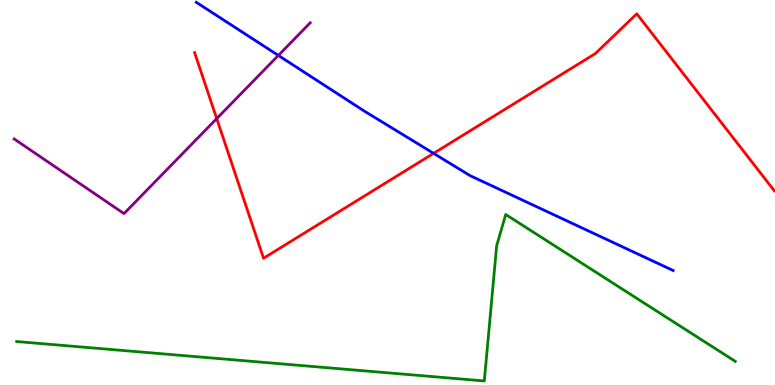[{'lines': ['blue', 'red'], 'intersections': [{'x': 5.59, 'y': 6.02}]}, {'lines': ['green', 'red'], 'intersections': []}, {'lines': ['purple', 'red'], 'intersections': [{'x': 2.8, 'y': 6.92}]}, {'lines': ['blue', 'green'], 'intersections': []}, {'lines': ['blue', 'purple'], 'intersections': [{'x': 3.59, 'y': 8.56}]}, {'lines': ['green', 'purple'], 'intersections': []}]